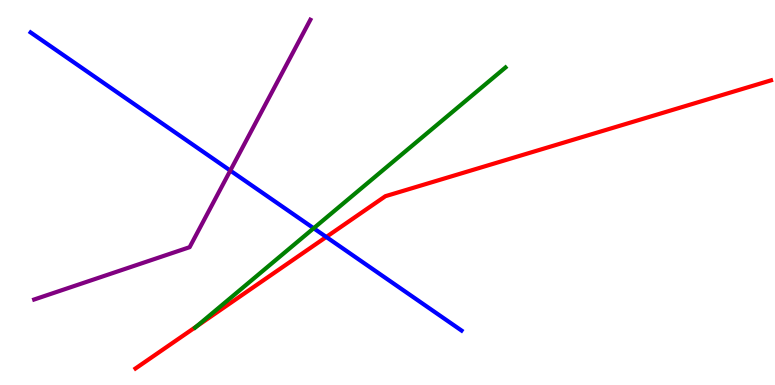[{'lines': ['blue', 'red'], 'intersections': [{'x': 4.21, 'y': 3.85}]}, {'lines': ['green', 'red'], 'intersections': [{'x': 2.54, 'y': 1.53}]}, {'lines': ['purple', 'red'], 'intersections': []}, {'lines': ['blue', 'green'], 'intersections': [{'x': 4.05, 'y': 4.07}]}, {'lines': ['blue', 'purple'], 'intersections': [{'x': 2.97, 'y': 5.57}]}, {'lines': ['green', 'purple'], 'intersections': []}]